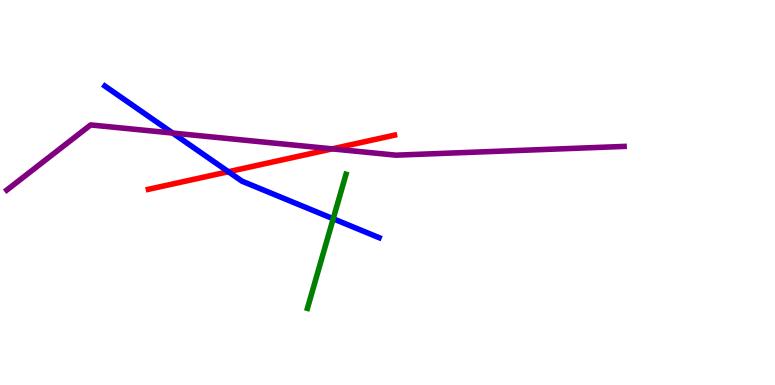[{'lines': ['blue', 'red'], 'intersections': [{'x': 2.95, 'y': 5.54}]}, {'lines': ['green', 'red'], 'intersections': []}, {'lines': ['purple', 'red'], 'intersections': [{'x': 4.29, 'y': 6.13}]}, {'lines': ['blue', 'green'], 'intersections': [{'x': 4.3, 'y': 4.32}]}, {'lines': ['blue', 'purple'], 'intersections': [{'x': 2.23, 'y': 6.54}]}, {'lines': ['green', 'purple'], 'intersections': []}]